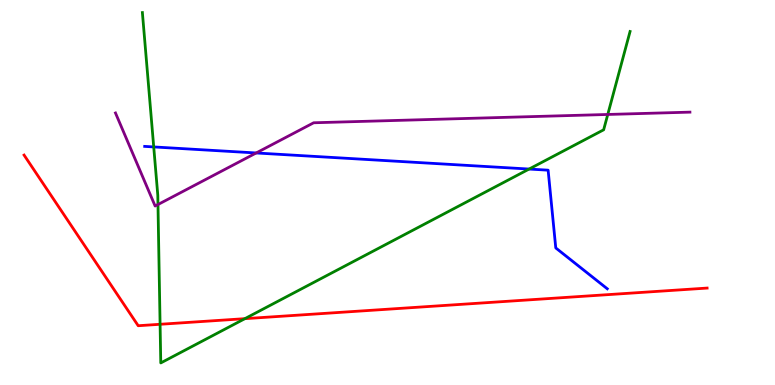[{'lines': ['blue', 'red'], 'intersections': []}, {'lines': ['green', 'red'], 'intersections': [{'x': 2.07, 'y': 1.58}, {'x': 3.16, 'y': 1.72}]}, {'lines': ['purple', 'red'], 'intersections': []}, {'lines': ['blue', 'green'], 'intersections': [{'x': 1.98, 'y': 6.18}, {'x': 6.83, 'y': 5.61}]}, {'lines': ['blue', 'purple'], 'intersections': [{'x': 3.31, 'y': 6.03}]}, {'lines': ['green', 'purple'], 'intersections': [{'x': 2.04, 'y': 4.69}, {'x': 7.84, 'y': 7.03}]}]